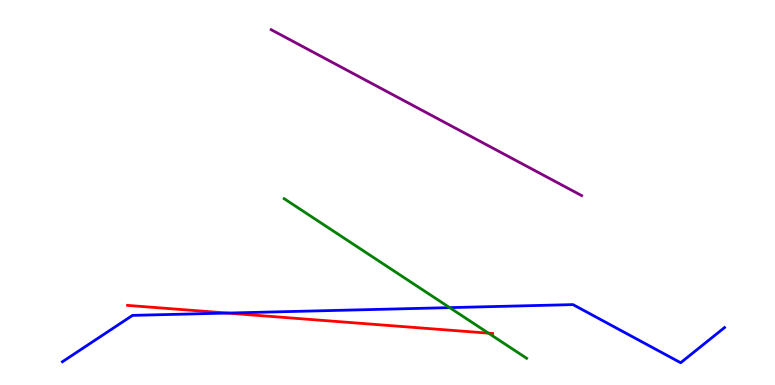[{'lines': ['blue', 'red'], 'intersections': [{'x': 2.93, 'y': 1.87}]}, {'lines': ['green', 'red'], 'intersections': [{'x': 6.3, 'y': 1.35}]}, {'lines': ['purple', 'red'], 'intersections': []}, {'lines': ['blue', 'green'], 'intersections': [{'x': 5.8, 'y': 2.01}]}, {'lines': ['blue', 'purple'], 'intersections': []}, {'lines': ['green', 'purple'], 'intersections': []}]